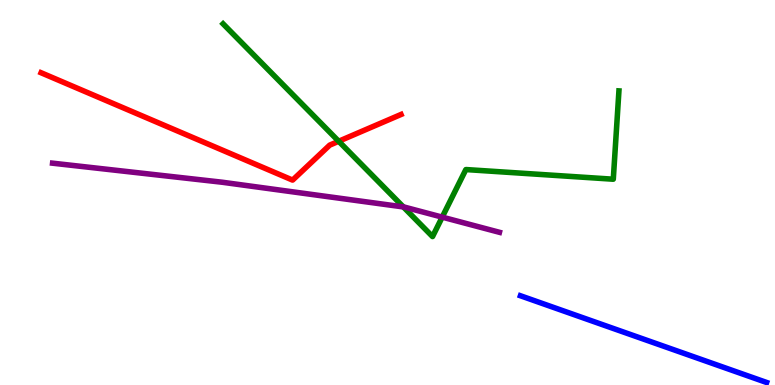[{'lines': ['blue', 'red'], 'intersections': []}, {'lines': ['green', 'red'], 'intersections': [{'x': 4.37, 'y': 6.33}]}, {'lines': ['purple', 'red'], 'intersections': []}, {'lines': ['blue', 'green'], 'intersections': []}, {'lines': ['blue', 'purple'], 'intersections': []}, {'lines': ['green', 'purple'], 'intersections': [{'x': 5.2, 'y': 4.63}, {'x': 5.71, 'y': 4.36}]}]